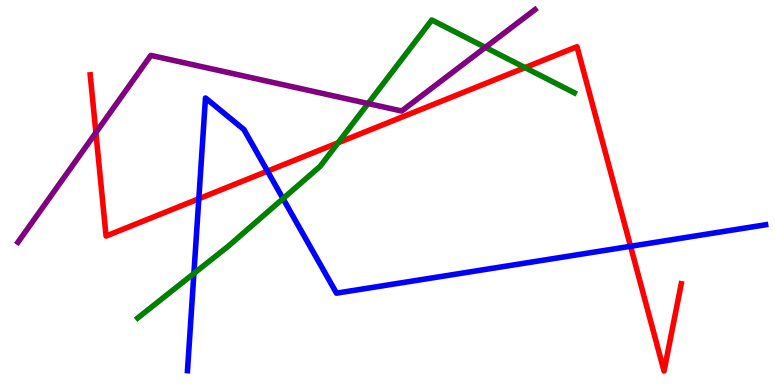[{'lines': ['blue', 'red'], 'intersections': [{'x': 2.57, 'y': 4.84}, {'x': 3.45, 'y': 5.55}, {'x': 8.14, 'y': 3.6}]}, {'lines': ['green', 'red'], 'intersections': [{'x': 4.36, 'y': 6.29}, {'x': 6.77, 'y': 8.24}]}, {'lines': ['purple', 'red'], 'intersections': [{'x': 1.24, 'y': 6.55}]}, {'lines': ['blue', 'green'], 'intersections': [{'x': 2.5, 'y': 2.9}, {'x': 3.65, 'y': 4.84}]}, {'lines': ['blue', 'purple'], 'intersections': []}, {'lines': ['green', 'purple'], 'intersections': [{'x': 4.75, 'y': 7.31}, {'x': 6.26, 'y': 8.77}]}]